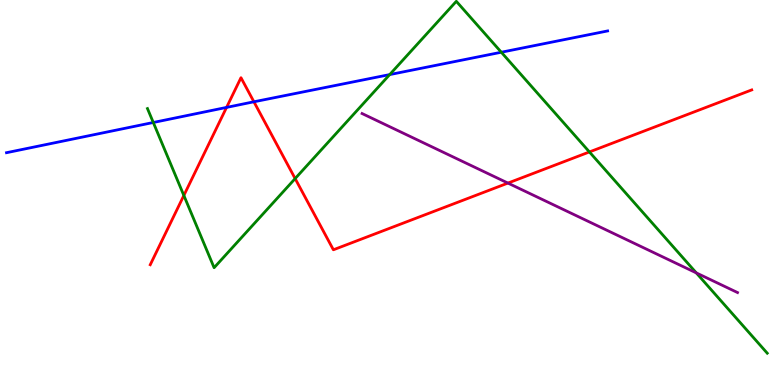[{'lines': ['blue', 'red'], 'intersections': [{'x': 2.92, 'y': 7.21}, {'x': 3.28, 'y': 7.36}]}, {'lines': ['green', 'red'], 'intersections': [{'x': 2.37, 'y': 4.92}, {'x': 3.81, 'y': 5.36}, {'x': 7.61, 'y': 6.05}]}, {'lines': ['purple', 'red'], 'intersections': [{'x': 6.55, 'y': 5.24}]}, {'lines': ['blue', 'green'], 'intersections': [{'x': 1.98, 'y': 6.82}, {'x': 5.03, 'y': 8.06}, {'x': 6.47, 'y': 8.64}]}, {'lines': ['blue', 'purple'], 'intersections': []}, {'lines': ['green', 'purple'], 'intersections': [{'x': 8.98, 'y': 2.91}]}]